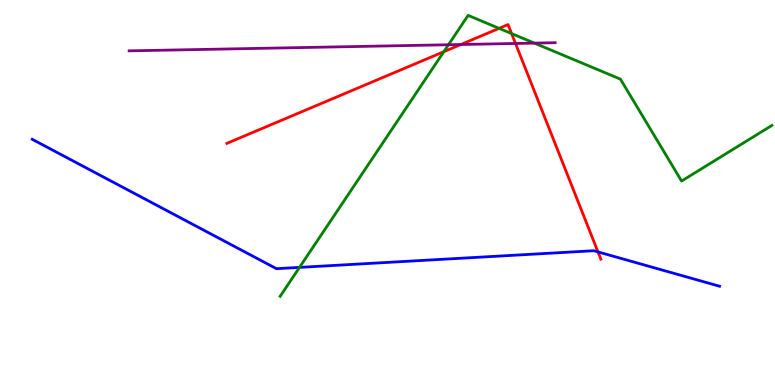[{'lines': ['blue', 'red'], 'intersections': [{'x': 7.72, 'y': 3.46}]}, {'lines': ['green', 'red'], 'intersections': [{'x': 5.73, 'y': 8.66}, {'x': 6.44, 'y': 9.26}, {'x': 6.6, 'y': 9.13}]}, {'lines': ['purple', 'red'], 'intersections': [{'x': 5.95, 'y': 8.84}, {'x': 6.65, 'y': 8.87}]}, {'lines': ['blue', 'green'], 'intersections': [{'x': 3.86, 'y': 3.05}]}, {'lines': ['blue', 'purple'], 'intersections': []}, {'lines': ['green', 'purple'], 'intersections': [{'x': 5.79, 'y': 8.84}, {'x': 6.9, 'y': 8.88}]}]